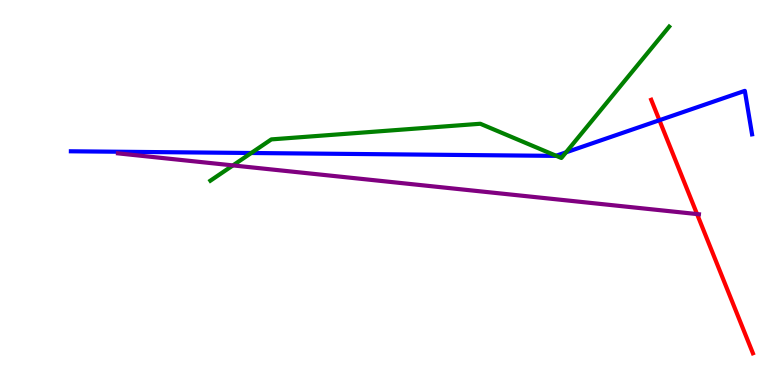[{'lines': ['blue', 'red'], 'intersections': [{'x': 8.51, 'y': 6.88}]}, {'lines': ['green', 'red'], 'intersections': []}, {'lines': ['purple', 'red'], 'intersections': [{'x': 8.99, 'y': 4.44}]}, {'lines': ['blue', 'green'], 'intersections': [{'x': 3.24, 'y': 6.03}, {'x': 7.18, 'y': 5.95}, {'x': 7.3, 'y': 6.04}]}, {'lines': ['blue', 'purple'], 'intersections': []}, {'lines': ['green', 'purple'], 'intersections': [{'x': 3.01, 'y': 5.7}]}]